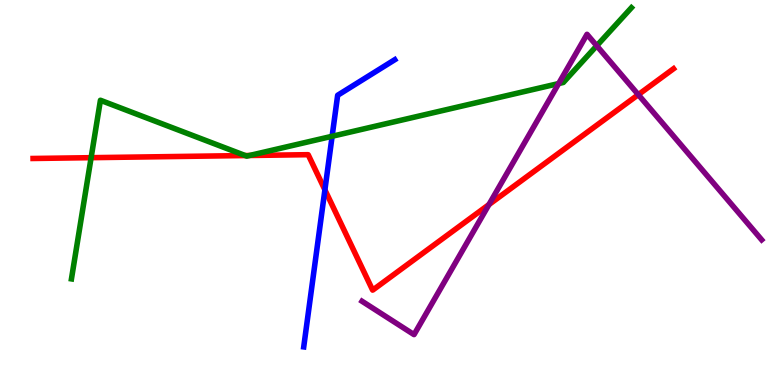[{'lines': ['blue', 'red'], 'intersections': [{'x': 4.19, 'y': 5.07}]}, {'lines': ['green', 'red'], 'intersections': [{'x': 1.18, 'y': 5.9}, {'x': 3.16, 'y': 5.96}, {'x': 3.22, 'y': 5.96}]}, {'lines': ['purple', 'red'], 'intersections': [{'x': 6.31, 'y': 4.69}, {'x': 8.24, 'y': 7.54}]}, {'lines': ['blue', 'green'], 'intersections': [{'x': 4.29, 'y': 6.46}]}, {'lines': ['blue', 'purple'], 'intersections': []}, {'lines': ['green', 'purple'], 'intersections': [{'x': 7.21, 'y': 7.83}, {'x': 7.7, 'y': 8.81}]}]